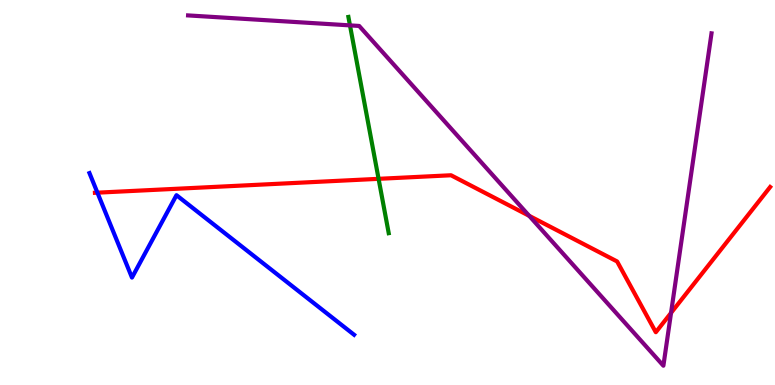[{'lines': ['blue', 'red'], 'intersections': [{'x': 1.26, 'y': 5.0}]}, {'lines': ['green', 'red'], 'intersections': [{'x': 4.88, 'y': 5.36}]}, {'lines': ['purple', 'red'], 'intersections': [{'x': 6.83, 'y': 4.39}, {'x': 8.66, 'y': 1.87}]}, {'lines': ['blue', 'green'], 'intersections': []}, {'lines': ['blue', 'purple'], 'intersections': []}, {'lines': ['green', 'purple'], 'intersections': [{'x': 4.52, 'y': 9.34}]}]